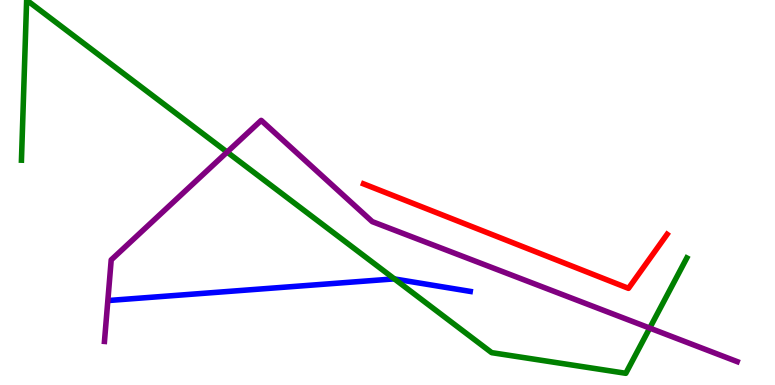[{'lines': ['blue', 'red'], 'intersections': []}, {'lines': ['green', 'red'], 'intersections': []}, {'lines': ['purple', 'red'], 'intersections': []}, {'lines': ['blue', 'green'], 'intersections': [{'x': 5.09, 'y': 2.75}]}, {'lines': ['blue', 'purple'], 'intersections': []}, {'lines': ['green', 'purple'], 'intersections': [{'x': 2.93, 'y': 6.05}, {'x': 8.38, 'y': 1.48}]}]